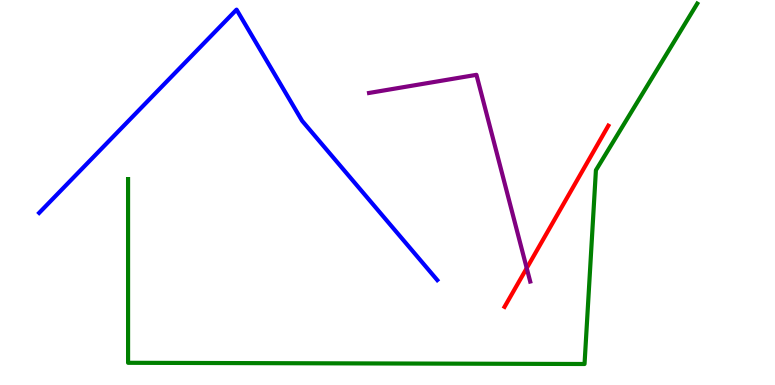[{'lines': ['blue', 'red'], 'intersections': []}, {'lines': ['green', 'red'], 'intersections': []}, {'lines': ['purple', 'red'], 'intersections': [{'x': 6.8, 'y': 3.03}]}, {'lines': ['blue', 'green'], 'intersections': []}, {'lines': ['blue', 'purple'], 'intersections': []}, {'lines': ['green', 'purple'], 'intersections': []}]